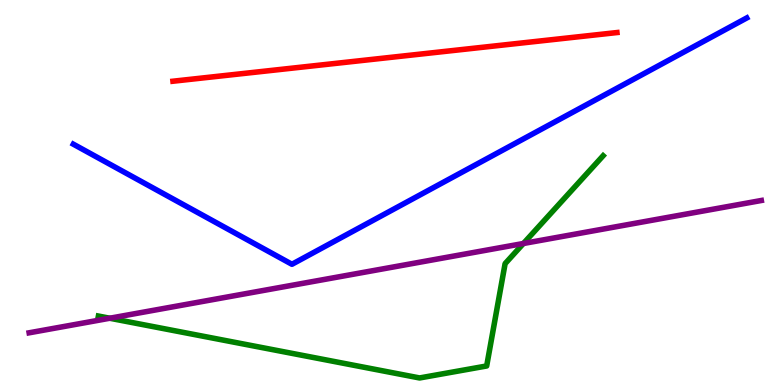[{'lines': ['blue', 'red'], 'intersections': []}, {'lines': ['green', 'red'], 'intersections': []}, {'lines': ['purple', 'red'], 'intersections': []}, {'lines': ['blue', 'green'], 'intersections': []}, {'lines': ['blue', 'purple'], 'intersections': []}, {'lines': ['green', 'purple'], 'intersections': [{'x': 1.42, 'y': 1.73}, {'x': 6.75, 'y': 3.68}]}]